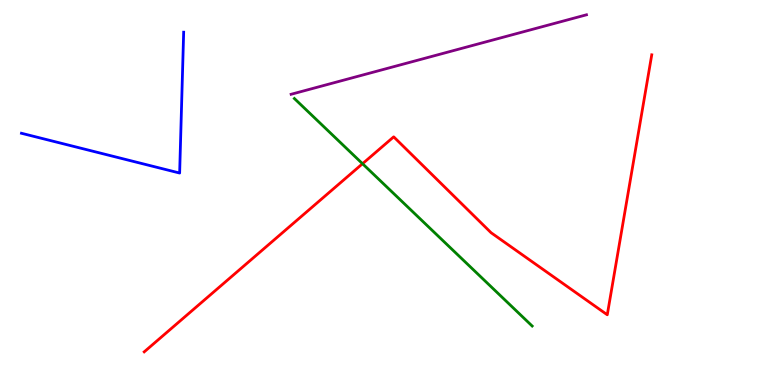[{'lines': ['blue', 'red'], 'intersections': []}, {'lines': ['green', 'red'], 'intersections': [{'x': 4.68, 'y': 5.75}]}, {'lines': ['purple', 'red'], 'intersections': []}, {'lines': ['blue', 'green'], 'intersections': []}, {'lines': ['blue', 'purple'], 'intersections': []}, {'lines': ['green', 'purple'], 'intersections': []}]